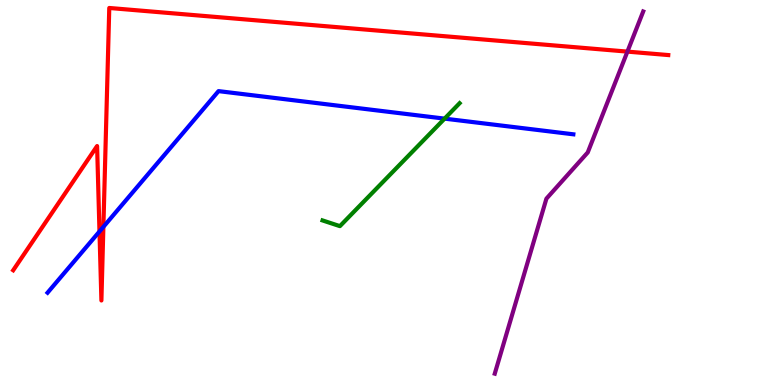[{'lines': ['blue', 'red'], 'intersections': [{'x': 1.28, 'y': 3.99}, {'x': 1.33, 'y': 4.11}]}, {'lines': ['green', 'red'], 'intersections': []}, {'lines': ['purple', 'red'], 'intersections': [{'x': 8.1, 'y': 8.66}]}, {'lines': ['blue', 'green'], 'intersections': [{'x': 5.74, 'y': 6.92}]}, {'lines': ['blue', 'purple'], 'intersections': []}, {'lines': ['green', 'purple'], 'intersections': []}]